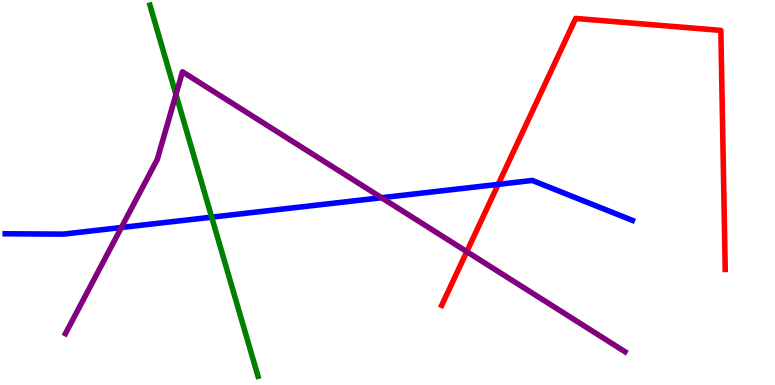[{'lines': ['blue', 'red'], 'intersections': [{'x': 6.43, 'y': 5.21}]}, {'lines': ['green', 'red'], 'intersections': []}, {'lines': ['purple', 'red'], 'intersections': [{'x': 6.02, 'y': 3.46}]}, {'lines': ['blue', 'green'], 'intersections': [{'x': 2.73, 'y': 4.36}]}, {'lines': ['blue', 'purple'], 'intersections': [{'x': 1.57, 'y': 4.09}, {'x': 4.92, 'y': 4.86}]}, {'lines': ['green', 'purple'], 'intersections': [{'x': 2.27, 'y': 7.55}]}]